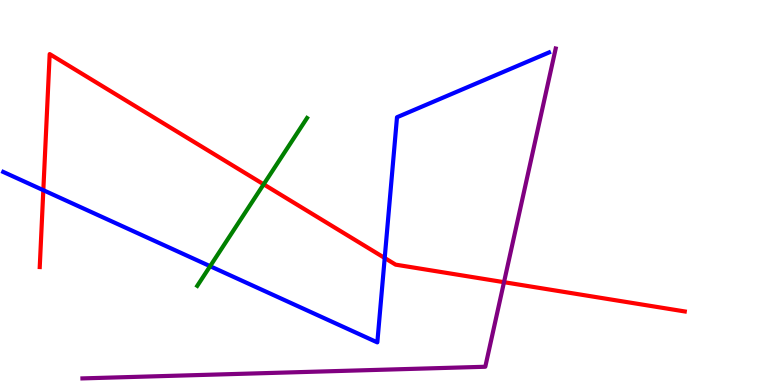[{'lines': ['blue', 'red'], 'intersections': [{'x': 0.559, 'y': 5.06}, {'x': 4.96, 'y': 3.3}]}, {'lines': ['green', 'red'], 'intersections': [{'x': 3.4, 'y': 5.21}]}, {'lines': ['purple', 'red'], 'intersections': [{'x': 6.5, 'y': 2.67}]}, {'lines': ['blue', 'green'], 'intersections': [{'x': 2.71, 'y': 3.09}]}, {'lines': ['blue', 'purple'], 'intersections': []}, {'lines': ['green', 'purple'], 'intersections': []}]